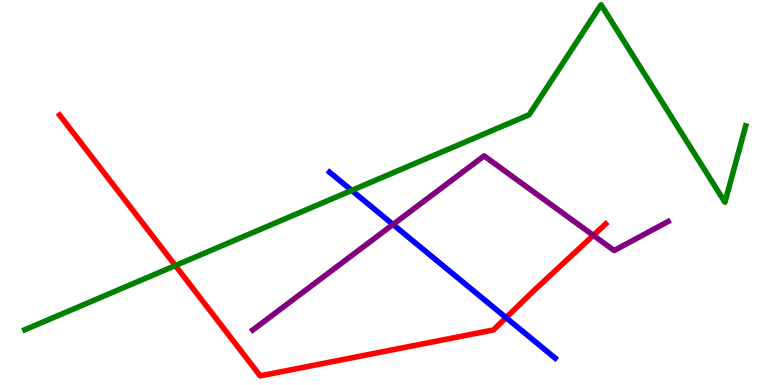[{'lines': ['blue', 'red'], 'intersections': [{'x': 6.53, 'y': 1.75}]}, {'lines': ['green', 'red'], 'intersections': [{'x': 2.26, 'y': 3.1}]}, {'lines': ['purple', 'red'], 'intersections': [{'x': 7.66, 'y': 3.89}]}, {'lines': ['blue', 'green'], 'intersections': [{'x': 4.54, 'y': 5.05}]}, {'lines': ['blue', 'purple'], 'intersections': [{'x': 5.07, 'y': 4.17}]}, {'lines': ['green', 'purple'], 'intersections': []}]